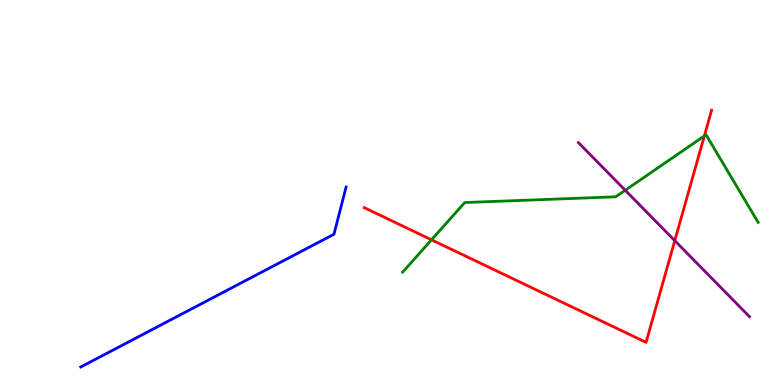[{'lines': ['blue', 'red'], 'intersections': []}, {'lines': ['green', 'red'], 'intersections': [{'x': 5.57, 'y': 3.77}, {'x': 9.09, 'y': 6.47}]}, {'lines': ['purple', 'red'], 'intersections': [{'x': 8.71, 'y': 3.75}]}, {'lines': ['blue', 'green'], 'intersections': []}, {'lines': ['blue', 'purple'], 'intersections': []}, {'lines': ['green', 'purple'], 'intersections': [{'x': 8.07, 'y': 5.06}]}]